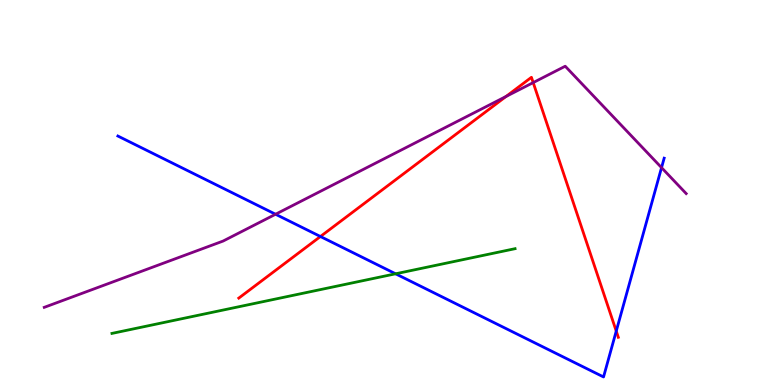[{'lines': ['blue', 'red'], 'intersections': [{'x': 4.13, 'y': 3.86}, {'x': 7.95, 'y': 1.4}]}, {'lines': ['green', 'red'], 'intersections': []}, {'lines': ['purple', 'red'], 'intersections': [{'x': 6.53, 'y': 7.49}, {'x': 6.88, 'y': 7.85}]}, {'lines': ['blue', 'green'], 'intersections': [{'x': 5.1, 'y': 2.89}]}, {'lines': ['blue', 'purple'], 'intersections': [{'x': 3.56, 'y': 4.44}, {'x': 8.54, 'y': 5.65}]}, {'lines': ['green', 'purple'], 'intersections': []}]